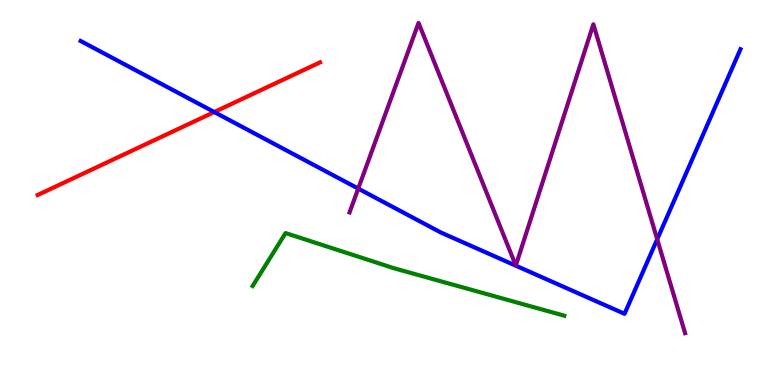[{'lines': ['blue', 'red'], 'intersections': [{'x': 2.76, 'y': 7.09}]}, {'lines': ['green', 'red'], 'intersections': []}, {'lines': ['purple', 'red'], 'intersections': []}, {'lines': ['blue', 'green'], 'intersections': []}, {'lines': ['blue', 'purple'], 'intersections': [{'x': 4.62, 'y': 5.1}, {'x': 8.48, 'y': 3.79}]}, {'lines': ['green', 'purple'], 'intersections': []}]